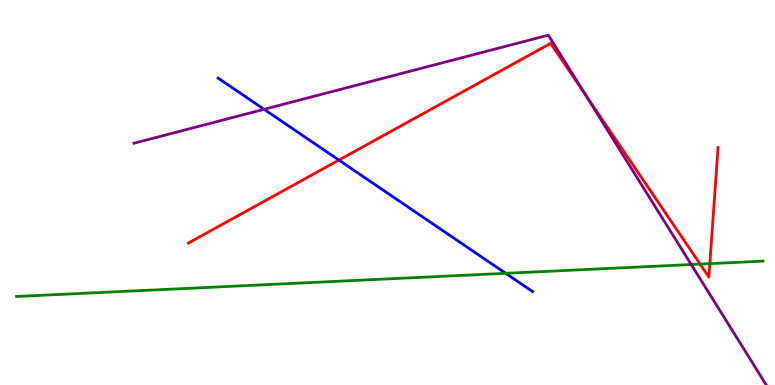[{'lines': ['blue', 'red'], 'intersections': [{'x': 4.37, 'y': 5.84}]}, {'lines': ['green', 'red'], 'intersections': [{'x': 9.03, 'y': 3.14}, {'x': 9.16, 'y': 3.15}]}, {'lines': ['purple', 'red'], 'intersections': [{'x': 7.56, 'y': 7.53}]}, {'lines': ['blue', 'green'], 'intersections': [{'x': 6.53, 'y': 2.9}]}, {'lines': ['blue', 'purple'], 'intersections': [{'x': 3.41, 'y': 7.16}]}, {'lines': ['green', 'purple'], 'intersections': [{'x': 8.92, 'y': 3.13}]}]